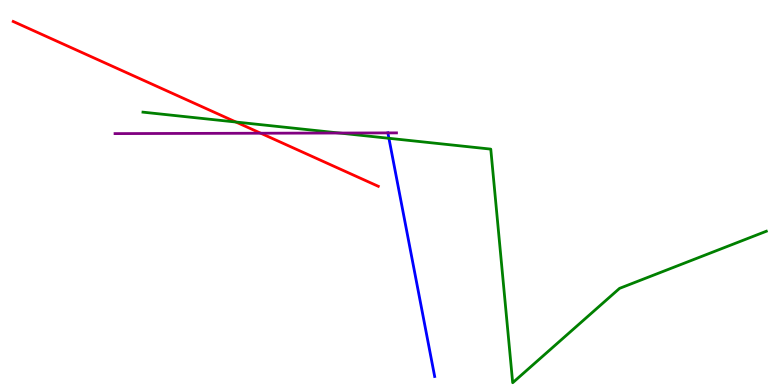[{'lines': ['blue', 'red'], 'intersections': []}, {'lines': ['green', 'red'], 'intersections': [{'x': 3.04, 'y': 6.83}]}, {'lines': ['purple', 'red'], 'intersections': [{'x': 3.36, 'y': 6.54}]}, {'lines': ['blue', 'green'], 'intersections': [{'x': 5.02, 'y': 6.41}]}, {'lines': ['blue', 'purple'], 'intersections': [{'x': 5.0, 'y': 6.55}]}, {'lines': ['green', 'purple'], 'intersections': [{'x': 4.38, 'y': 6.54}]}]